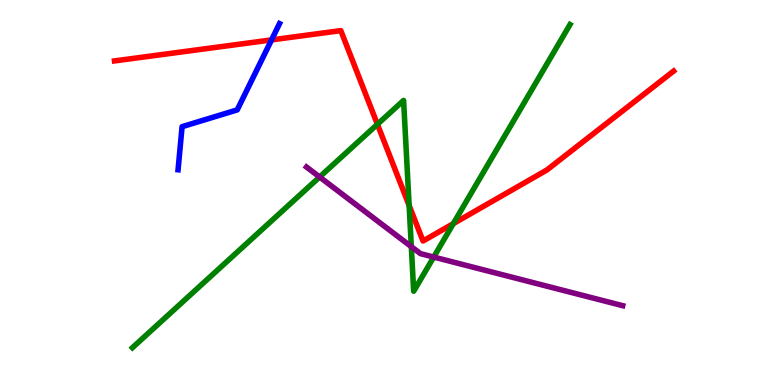[{'lines': ['blue', 'red'], 'intersections': [{'x': 3.5, 'y': 8.96}]}, {'lines': ['green', 'red'], 'intersections': [{'x': 4.87, 'y': 6.77}, {'x': 5.28, 'y': 4.66}, {'x': 5.85, 'y': 4.19}]}, {'lines': ['purple', 'red'], 'intersections': []}, {'lines': ['blue', 'green'], 'intersections': []}, {'lines': ['blue', 'purple'], 'intersections': []}, {'lines': ['green', 'purple'], 'intersections': [{'x': 4.12, 'y': 5.4}, {'x': 5.31, 'y': 3.59}, {'x': 5.6, 'y': 3.32}]}]